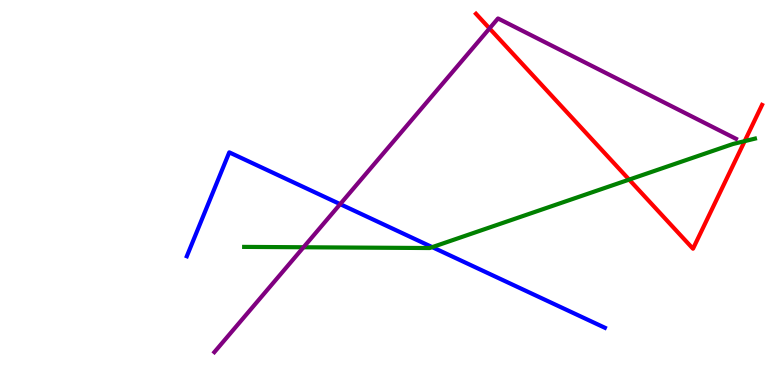[{'lines': ['blue', 'red'], 'intersections': []}, {'lines': ['green', 'red'], 'intersections': [{'x': 8.12, 'y': 5.34}, {'x': 9.61, 'y': 6.33}]}, {'lines': ['purple', 'red'], 'intersections': [{'x': 6.32, 'y': 9.26}]}, {'lines': ['blue', 'green'], 'intersections': [{'x': 5.58, 'y': 3.58}]}, {'lines': ['blue', 'purple'], 'intersections': [{'x': 4.39, 'y': 4.7}]}, {'lines': ['green', 'purple'], 'intersections': [{'x': 3.92, 'y': 3.58}]}]